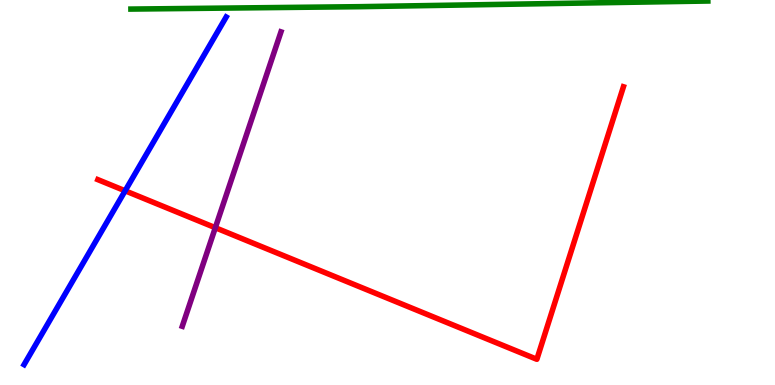[{'lines': ['blue', 'red'], 'intersections': [{'x': 1.61, 'y': 5.04}]}, {'lines': ['green', 'red'], 'intersections': []}, {'lines': ['purple', 'red'], 'intersections': [{'x': 2.78, 'y': 4.09}]}, {'lines': ['blue', 'green'], 'intersections': []}, {'lines': ['blue', 'purple'], 'intersections': []}, {'lines': ['green', 'purple'], 'intersections': []}]